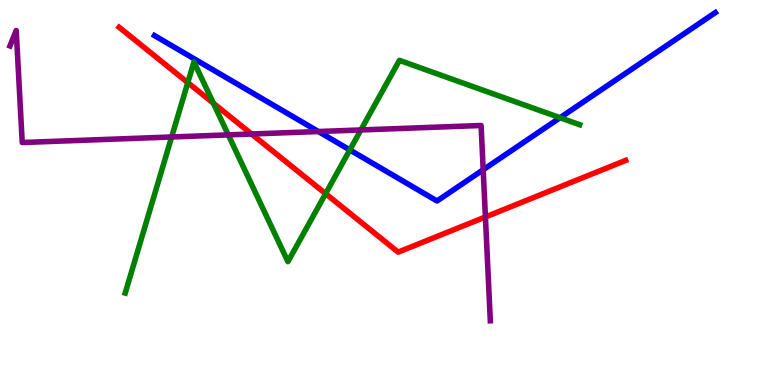[{'lines': ['blue', 'red'], 'intersections': []}, {'lines': ['green', 'red'], 'intersections': [{'x': 2.42, 'y': 7.85}, {'x': 2.75, 'y': 7.32}, {'x': 4.2, 'y': 4.97}]}, {'lines': ['purple', 'red'], 'intersections': [{'x': 3.25, 'y': 6.52}, {'x': 6.26, 'y': 4.36}]}, {'lines': ['blue', 'green'], 'intersections': [{'x': 4.51, 'y': 6.11}, {'x': 7.23, 'y': 6.94}]}, {'lines': ['blue', 'purple'], 'intersections': [{'x': 4.11, 'y': 6.58}, {'x': 6.23, 'y': 5.59}]}, {'lines': ['green', 'purple'], 'intersections': [{'x': 2.21, 'y': 6.44}, {'x': 2.95, 'y': 6.5}, {'x': 4.66, 'y': 6.62}]}]